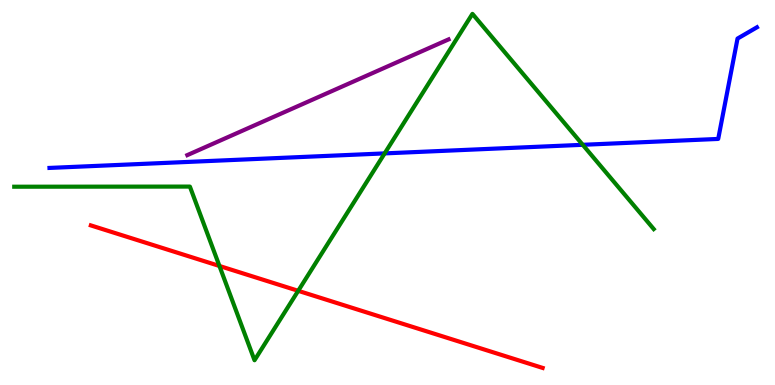[{'lines': ['blue', 'red'], 'intersections': []}, {'lines': ['green', 'red'], 'intersections': [{'x': 2.83, 'y': 3.09}, {'x': 3.85, 'y': 2.45}]}, {'lines': ['purple', 'red'], 'intersections': []}, {'lines': ['blue', 'green'], 'intersections': [{'x': 4.96, 'y': 6.02}, {'x': 7.52, 'y': 6.24}]}, {'lines': ['blue', 'purple'], 'intersections': []}, {'lines': ['green', 'purple'], 'intersections': []}]